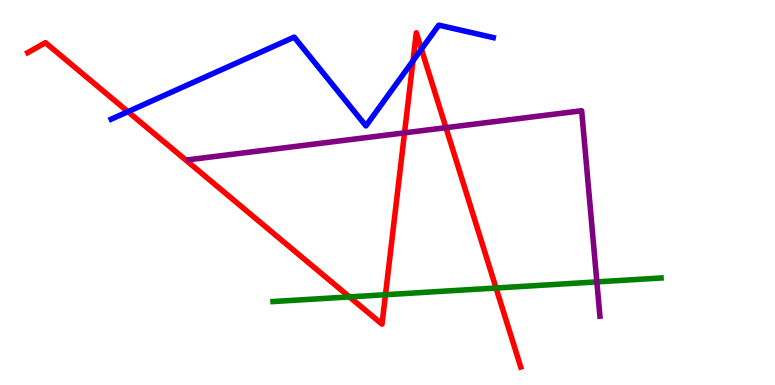[{'lines': ['blue', 'red'], 'intersections': [{'x': 1.65, 'y': 7.1}, {'x': 5.33, 'y': 8.42}, {'x': 5.44, 'y': 8.72}]}, {'lines': ['green', 'red'], 'intersections': [{'x': 4.51, 'y': 2.29}, {'x': 4.97, 'y': 2.34}, {'x': 6.4, 'y': 2.52}]}, {'lines': ['purple', 'red'], 'intersections': [{'x': 5.22, 'y': 6.55}, {'x': 5.75, 'y': 6.68}]}, {'lines': ['blue', 'green'], 'intersections': []}, {'lines': ['blue', 'purple'], 'intersections': []}, {'lines': ['green', 'purple'], 'intersections': [{'x': 7.7, 'y': 2.68}]}]